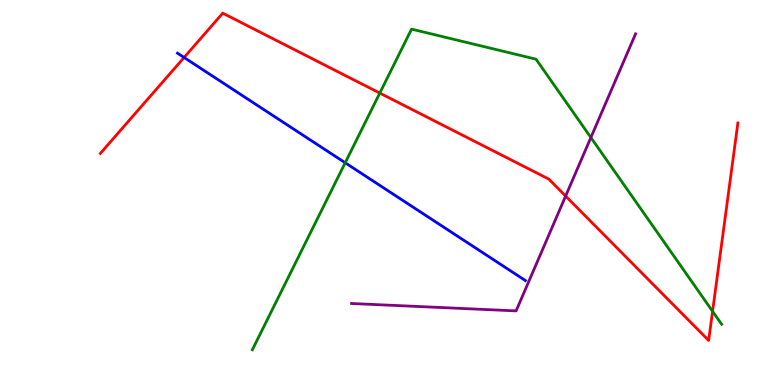[{'lines': ['blue', 'red'], 'intersections': [{'x': 2.38, 'y': 8.51}]}, {'lines': ['green', 'red'], 'intersections': [{'x': 4.9, 'y': 7.58}, {'x': 9.19, 'y': 1.91}]}, {'lines': ['purple', 'red'], 'intersections': [{'x': 7.3, 'y': 4.91}]}, {'lines': ['blue', 'green'], 'intersections': [{'x': 4.45, 'y': 5.77}]}, {'lines': ['blue', 'purple'], 'intersections': []}, {'lines': ['green', 'purple'], 'intersections': [{'x': 7.62, 'y': 6.43}]}]